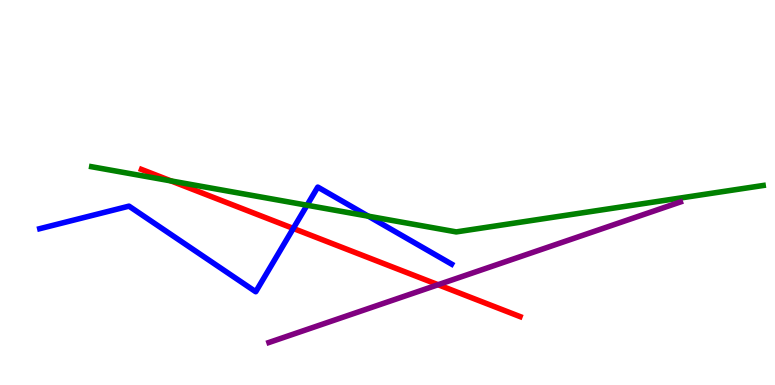[{'lines': ['blue', 'red'], 'intersections': [{'x': 3.78, 'y': 4.07}]}, {'lines': ['green', 'red'], 'intersections': [{'x': 2.21, 'y': 5.3}]}, {'lines': ['purple', 'red'], 'intersections': [{'x': 5.65, 'y': 2.6}]}, {'lines': ['blue', 'green'], 'intersections': [{'x': 3.96, 'y': 4.67}, {'x': 4.75, 'y': 4.38}]}, {'lines': ['blue', 'purple'], 'intersections': []}, {'lines': ['green', 'purple'], 'intersections': []}]